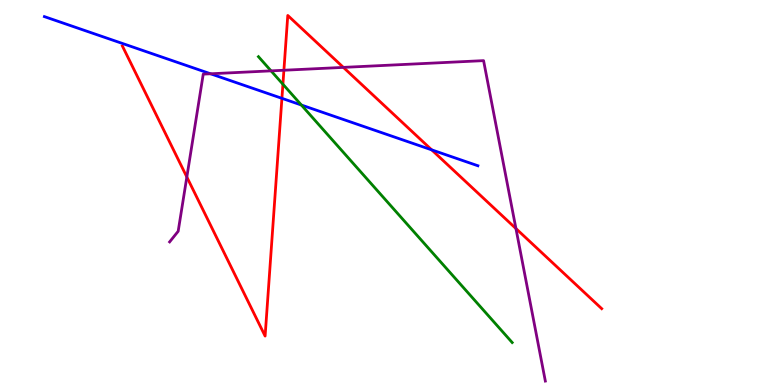[{'lines': ['blue', 'red'], 'intersections': [{'x': 3.64, 'y': 7.45}, {'x': 5.57, 'y': 6.11}]}, {'lines': ['green', 'red'], 'intersections': [{'x': 3.65, 'y': 7.81}]}, {'lines': ['purple', 'red'], 'intersections': [{'x': 2.41, 'y': 5.4}, {'x': 3.66, 'y': 8.18}, {'x': 4.43, 'y': 8.25}, {'x': 6.66, 'y': 4.06}]}, {'lines': ['blue', 'green'], 'intersections': [{'x': 3.89, 'y': 7.27}]}, {'lines': ['blue', 'purple'], 'intersections': [{'x': 2.72, 'y': 8.08}]}, {'lines': ['green', 'purple'], 'intersections': [{'x': 3.5, 'y': 8.16}]}]